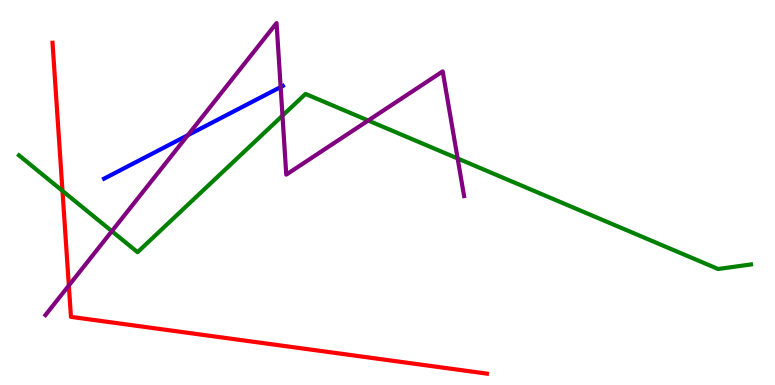[{'lines': ['blue', 'red'], 'intersections': []}, {'lines': ['green', 'red'], 'intersections': [{'x': 0.806, 'y': 5.04}]}, {'lines': ['purple', 'red'], 'intersections': [{'x': 0.888, 'y': 2.58}]}, {'lines': ['blue', 'green'], 'intersections': []}, {'lines': ['blue', 'purple'], 'intersections': [{'x': 2.42, 'y': 6.49}, {'x': 3.62, 'y': 7.74}]}, {'lines': ['green', 'purple'], 'intersections': [{'x': 1.44, 'y': 4.0}, {'x': 3.64, 'y': 7.0}, {'x': 4.75, 'y': 6.87}, {'x': 5.9, 'y': 5.88}]}]